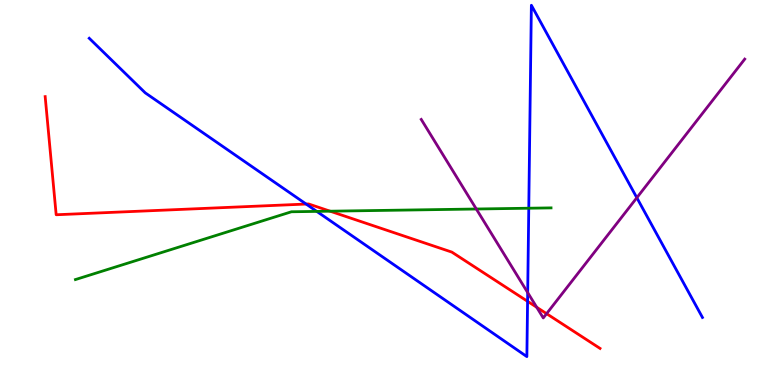[{'lines': ['blue', 'red'], 'intersections': [{'x': 3.95, 'y': 4.7}, {'x': 6.81, 'y': 2.17}]}, {'lines': ['green', 'red'], 'intersections': [{'x': 4.26, 'y': 4.51}]}, {'lines': ['purple', 'red'], 'intersections': [{'x': 6.93, 'y': 2.02}, {'x': 7.05, 'y': 1.85}]}, {'lines': ['blue', 'green'], 'intersections': [{'x': 4.09, 'y': 4.51}, {'x': 6.82, 'y': 4.59}]}, {'lines': ['blue', 'purple'], 'intersections': [{'x': 6.81, 'y': 2.4}, {'x': 8.22, 'y': 4.86}]}, {'lines': ['green', 'purple'], 'intersections': [{'x': 6.15, 'y': 4.57}]}]